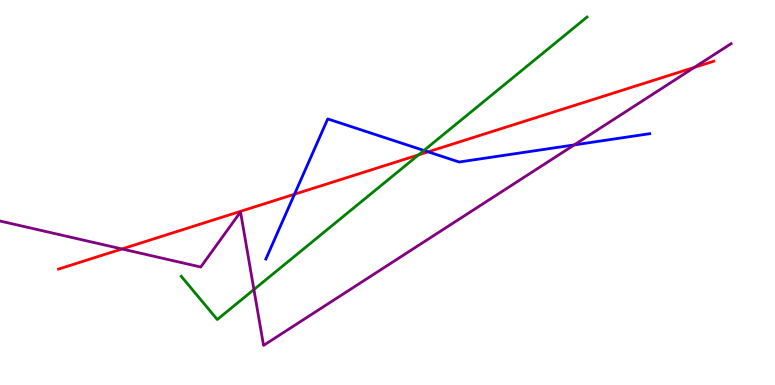[{'lines': ['blue', 'red'], 'intersections': [{'x': 3.8, 'y': 4.95}, {'x': 5.52, 'y': 6.06}]}, {'lines': ['green', 'red'], 'intersections': [{'x': 5.4, 'y': 5.98}]}, {'lines': ['purple', 'red'], 'intersections': [{'x': 1.57, 'y': 3.53}, {'x': 8.96, 'y': 8.25}]}, {'lines': ['blue', 'green'], 'intersections': [{'x': 5.47, 'y': 6.09}]}, {'lines': ['blue', 'purple'], 'intersections': [{'x': 7.41, 'y': 6.24}]}, {'lines': ['green', 'purple'], 'intersections': [{'x': 3.28, 'y': 2.48}]}]